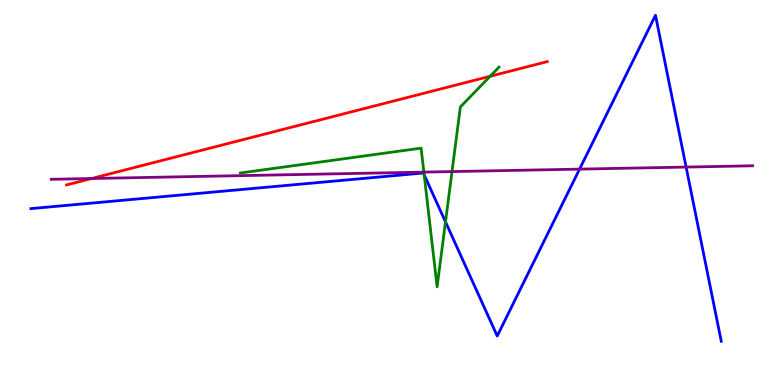[{'lines': ['blue', 'red'], 'intersections': []}, {'lines': ['green', 'red'], 'intersections': [{'x': 6.32, 'y': 8.02}]}, {'lines': ['purple', 'red'], 'intersections': [{'x': 1.18, 'y': 5.36}]}, {'lines': ['blue', 'green'], 'intersections': [{'x': 5.47, 'y': 5.46}, {'x': 5.75, 'y': 4.24}]}, {'lines': ['blue', 'purple'], 'intersections': [{'x': 7.48, 'y': 5.61}, {'x': 8.85, 'y': 5.66}]}, {'lines': ['green', 'purple'], 'intersections': [{'x': 5.47, 'y': 5.53}, {'x': 5.83, 'y': 5.54}]}]